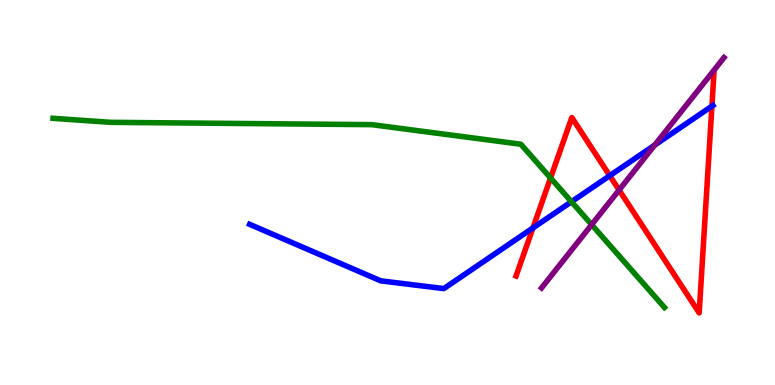[{'lines': ['blue', 'red'], 'intersections': [{'x': 6.88, 'y': 4.08}, {'x': 7.87, 'y': 5.44}, {'x': 9.19, 'y': 7.24}]}, {'lines': ['green', 'red'], 'intersections': [{'x': 7.1, 'y': 5.38}]}, {'lines': ['purple', 'red'], 'intersections': [{'x': 7.99, 'y': 5.06}]}, {'lines': ['blue', 'green'], 'intersections': [{'x': 7.37, 'y': 4.76}]}, {'lines': ['blue', 'purple'], 'intersections': [{'x': 8.45, 'y': 6.23}]}, {'lines': ['green', 'purple'], 'intersections': [{'x': 7.63, 'y': 4.16}]}]